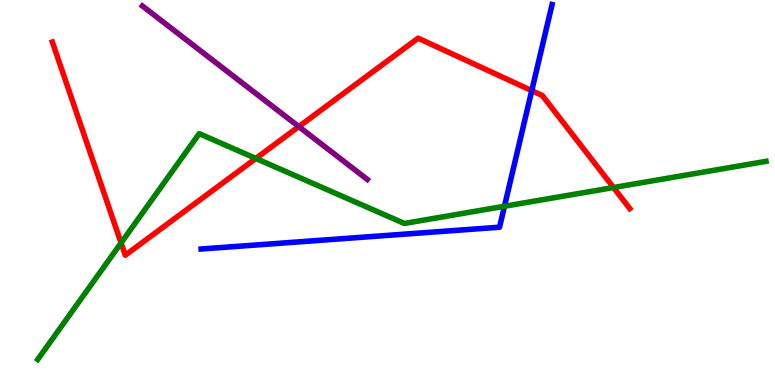[{'lines': ['blue', 'red'], 'intersections': [{'x': 6.86, 'y': 7.65}]}, {'lines': ['green', 'red'], 'intersections': [{'x': 1.56, 'y': 3.69}, {'x': 3.3, 'y': 5.88}, {'x': 7.92, 'y': 5.13}]}, {'lines': ['purple', 'red'], 'intersections': [{'x': 3.86, 'y': 6.71}]}, {'lines': ['blue', 'green'], 'intersections': [{'x': 6.51, 'y': 4.64}]}, {'lines': ['blue', 'purple'], 'intersections': []}, {'lines': ['green', 'purple'], 'intersections': []}]